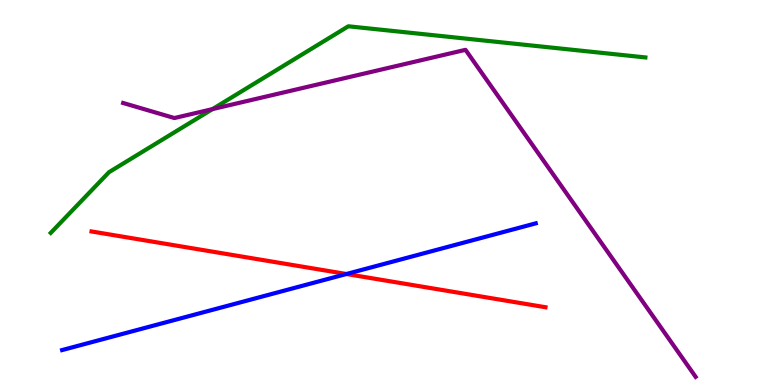[{'lines': ['blue', 'red'], 'intersections': [{'x': 4.47, 'y': 2.88}]}, {'lines': ['green', 'red'], 'intersections': []}, {'lines': ['purple', 'red'], 'intersections': []}, {'lines': ['blue', 'green'], 'intersections': []}, {'lines': ['blue', 'purple'], 'intersections': []}, {'lines': ['green', 'purple'], 'intersections': [{'x': 2.74, 'y': 7.17}]}]